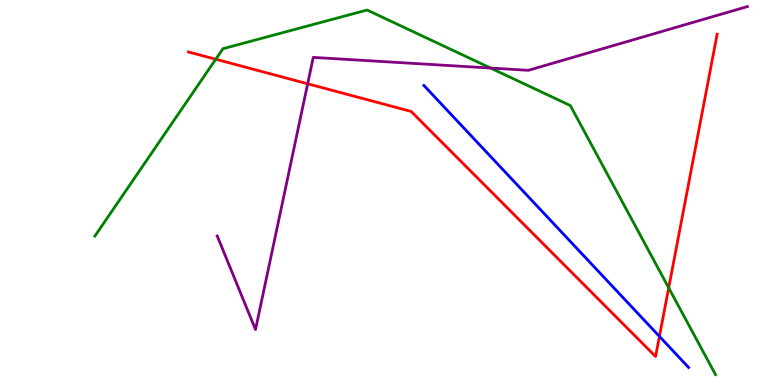[{'lines': ['blue', 'red'], 'intersections': [{'x': 8.51, 'y': 1.26}]}, {'lines': ['green', 'red'], 'intersections': [{'x': 2.78, 'y': 8.46}, {'x': 8.63, 'y': 2.52}]}, {'lines': ['purple', 'red'], 'intersections': [{'x': 3.97, 'y': 7.82}]}, {'lines': ['blue', 'green'], 'intersections': []}, {'lines': ['blue', 'purple'], 'intersections': []}, {'lines': ['green', 'purple'], 'intersections': [{'x': 6.33, 'y': 8.23}]}]